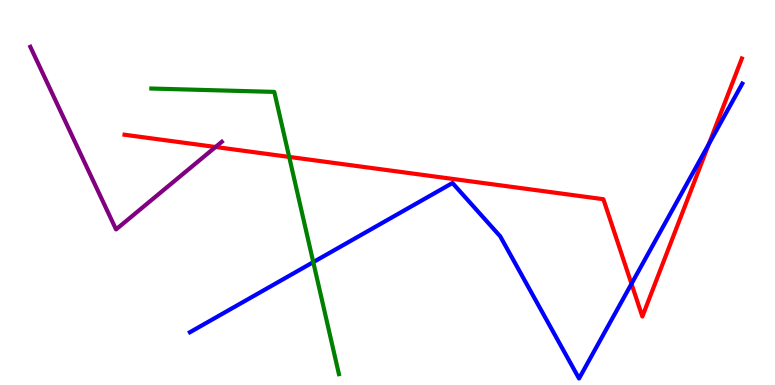[{'lines': ['blue', 'red'], 'intersections': [{'x': 8.15, 'y': 2.63}, {'x': 9.15, 'y': 6.26}]}, {'lines': ['green', 'red'], 'intersections': [{'x': 3.73, 'y': 5.92}]}, {'lines': ['purple', 'red'], 'intersections': [{'x': 2.78, 'y': 6.18}]}, {'lines': ['blue', 'green'], 'intersections': [{'x': 4.04, 'y': 3.19}]}, {'lines': ['blue', 'purple'], 'intersections': []}, {'lines': ['green', 'purple'], 'intersections': []}]